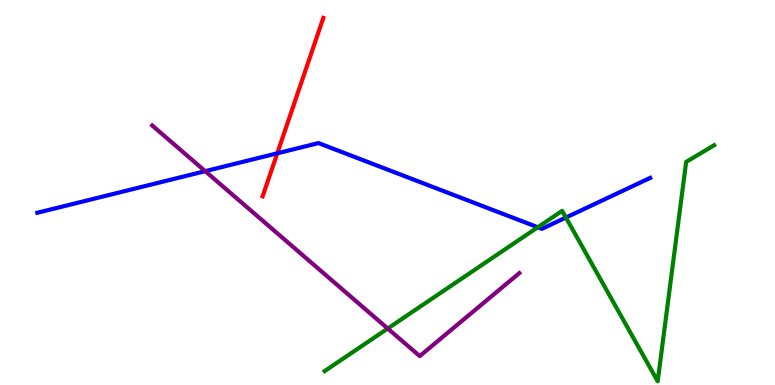[{'lines': ['blue', 'red'], 'intersections': [{'x': 3.58, 'y': 6.02}]}, {'lines': ['green', 'red'], 'intersections': []}, {'lines': ['purple', 'red'], 'intersections': []}, {'lines': ['blue', 'green'], 'intersections': [{'x': 6.94, 'y': 4.1}, {'x': 7.3, 'y': 4.35}]}, {'lines': ['blue', 'purple'], 'intersections': [{'x': 2.65, 'y': 5.55}]}, {'lines': ['green', 'purple'], 'intersections': [{'x': 5.0, 'y': 1.47}]}]